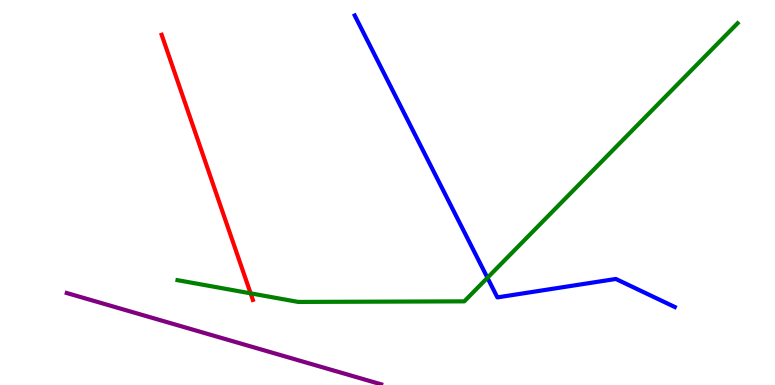[{'lines': ['blue', 'red'], 'intersections': []}, {'lines': ['green', 'red'], 'intersections': [{'x': 3.23, 'y': 2.38}]}, {'lines': ['purple', 'red'], 'intersections': []}, {'lines': ['blue', 'green'], 'intersections': [{'x': 6.29, 'y': 2.78}]}, {'lines': ['blue', 'purple'], 'intersections': []}, {'lines': ['green', 'purple'], 'intersections': []}]